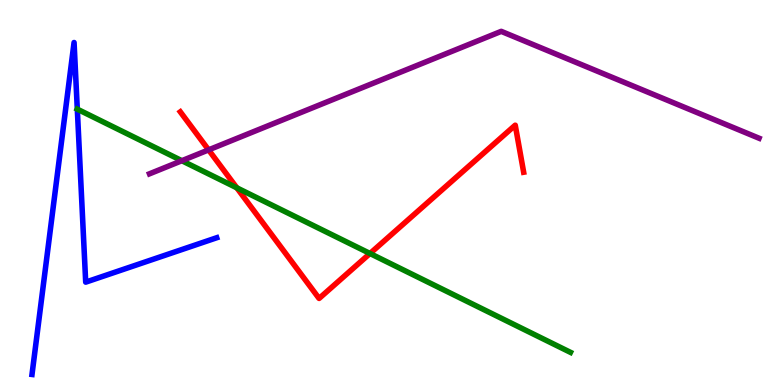[{'lines': ['blue', 'red'], 'intersections': []}, {'lines': ['green', 'red'], 'intersections': [{'x': 3.06, 'y': 5.12}, {'x': 4.77, 'y': 3.42}]}, {'lines': ['purple', 'red'], 'intersections': [{'x': 2.69, 'y': 6.11}]}, {'lines': ['blue', 'green'], 'intersections': [{'x': 0.997, 'y': 7.16}]}, {'lines': ['blue', 'purple'], 'intersections': []}, {'lines': ['green', 'purple'], 'intersections': [{'x': 2.35, 'y': 5.83}]}]